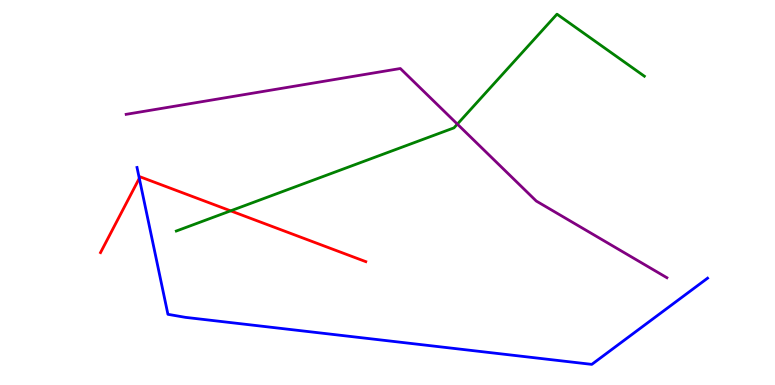[{'lines': ['blue', 'red'], 'intersections': [{'x': 1.8, 'y': 5.37}]}, {'lines': ['green', 'red'], 'intersections': [{'x': 2.98, 'y': 4.52}]}, {'lines': ['purple', 'red'], 'intersections': []}, {'lines': ['blue', 'green'], 'intersections': []}, {'lines': ['blue', 'purple'], 'intersections': []}, {'lines': ['green', 'purple'], 'intersections': [{'x': 5.9, 'y': 6.78}]}]